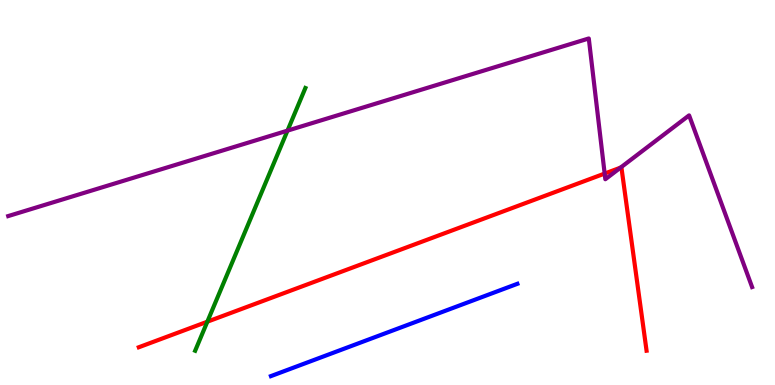[{'lines': ['blue', 'red'], 'intersections': []}, {'lines': ['green', 'red'], 'intersections': [{'x': 2.68, 'y': 1.64}]}, {'lines': ['purple', 'red'], 'intersections': [{'x': 7.8, 'y': 5.49}, {'x': 8.01, 'y': 5.65}]}, {'lines': ['blue', 'green'], 'intersections': []}, {'lines': ['blue', 'purple'], 'intersections': []}, {'lines': ['green', 'purple'], 'intersections': [{'x': 3.71, 'y': 6.61}]}]